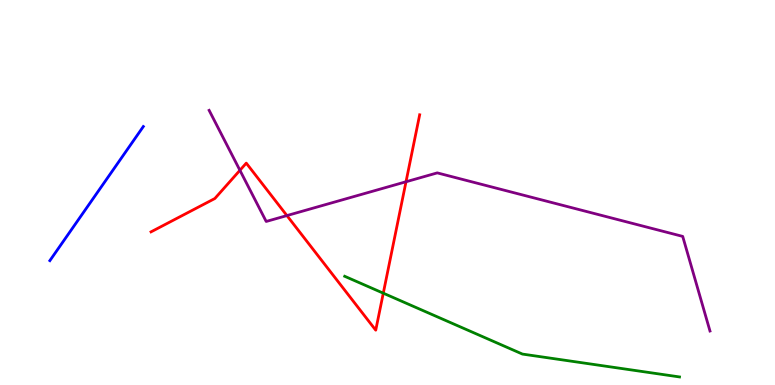[{'lines': ['blue', 'red'], 'intersections': []}, {'lines': ['green', 'red'], 'intersections': [{'x': 4.95, 'y': 2.38}]}, {'lines': ['purple', 'red'], 'intersections': [{'x': 3.1, 'y': 5.58}, {'x': 3.7, 'y': 4.4}, {'x': 5.24, 'y': 5.28}]}, {'lines': ['blue', 'green'], 'intersections': []}, {'lines': ['blue', 'purple'], 'intersections': []}, {'lines': ['green', 'purple'], 'intersections': []}]